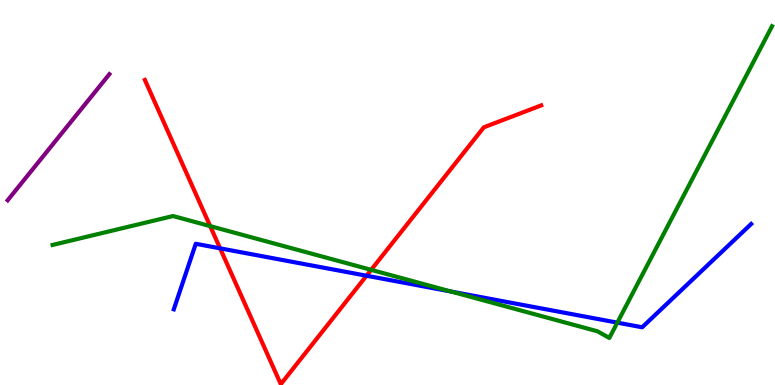[{'lines': ['blue', 'red'], 'intersections': [{'x': 2.84, 'y': 3.55}, {'x': 4.73, 'y': 2.84}]}, {'lines': ['green', 'red'], 'intersections': [{'x': 2.71, 'y': 4.13}, {'x': 4.79, 'y': 2.99}]}, {'lines': ['purple', 'red'], 'intersections': []}, {'lines': ['blue', 'green'], 'intersections': [{'x': 5.82, 'y': 2.43}, {'x': 7.97, 'y': 1.62}]}, {'lines': ['blue', 'purple'], 'intersections': []}, {'lines': ['green', 'purple'], 'intersections': []}]